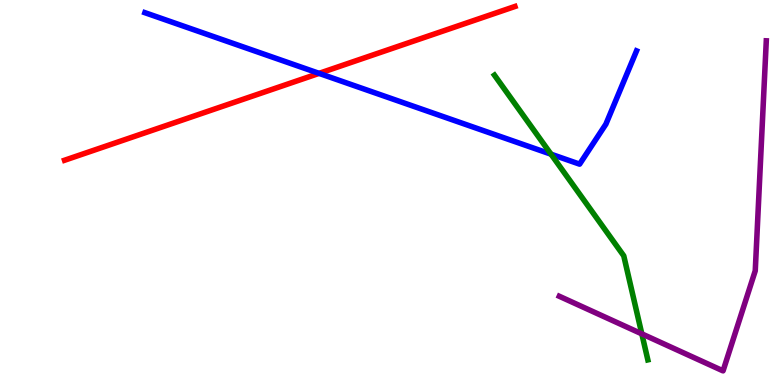[{'lines': ['blue', 'red'], 'intersections': [{'x': 4.12, 'y': 8.09}]}, {'lines': ['green', 'red'], 'intersections': []}, {'lines': ['purple', 'red'], 'intersections': []}, {'lines': ['blue', 'green'], 'intersections': [{'x': 7.11, 'y': 6.0}]}, {'lines': ['blue', 'purple'], 'intersections': []}, {'lines': ['green', 'purple'], 'intersections': [{'x': 8.28, 'y': 1.33}]}]